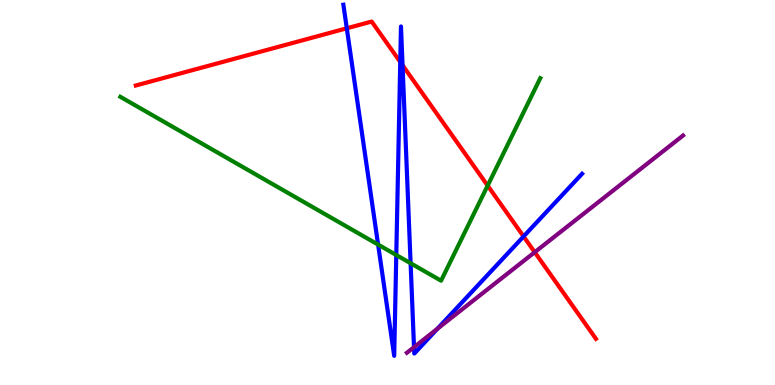[{'lines': ['blue', 'red'], 'intersections': [{'x': 4.47, 'y': 9.27}, {'x': 5.16, 'y': 8.39}, {'x': 5.19, 'y': 8.31}, {'x': 6.76, 'y': 3.86}]}, {'lines': ['green', 'red'], 'intersections': [{'x': 6.29, 'y': 5.18}]}, {'lines': ['purple', 'red'], 'intersections': [{'x': 6.9, 'y': 3.45}]}, {'lines': ['blue', 'green'], 'intersections': [{'x': 4.88, 'y': 3.65}, {'x': 5.11, 'y': 3.38}, {'x': 5.3, 'y': 3.16}]}, {'lines': ['blue', 'purple'], 'intersections': [{'x': 5.34, 'y': 0.983}, {'x': 5.64, 'y': 1.46}]}, {'lines': ['green', 'purple'], 'intersections': []}]